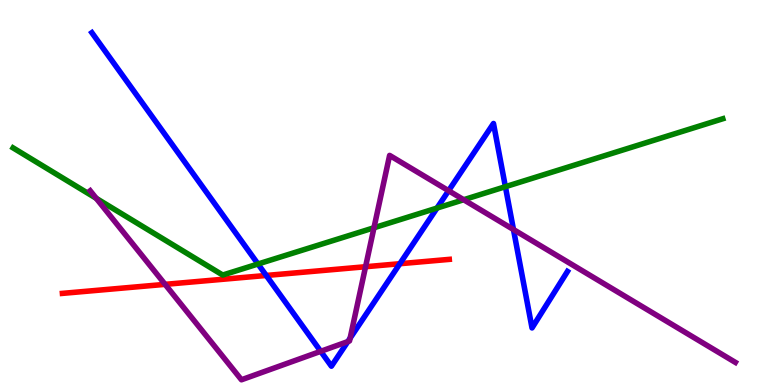[{'lines': ['blue', 'red'], 'intersections': [{'x': 3.44, 'y': 2.85}, {'x': 5.16, 'y': 3.15}]}, {'lines': ['green', 'red'], 'intersections': []}, {'lines': ['purple', 'red'], 'intersections': [{'x': 2.13, 'y': 2.61}, {'x': 4.72, 'y': 3.07}]}, {'lines': ['blue', 'green'], 'intersections': [{'x': 3.33, 'y': 3.14}, {'x': 5.64, 'y': 4.6}, {'x': 6.52, 'y': 5.15}]}, {'lines': ['blue', 'purple'], 'intersections': [{'x': 4.14, 'y': 0.875}, {'x': 4.49, 'y': 1.13}, {'x': 4.52, 'y': 1.22}, {'x': 5.79, 'y': 5.05}, {'x': 6.63, 'y': 4.04}]}, {'lines': ['green', 'purple'], 'intersections': [{'x': 1.24, 'y': 4.85}, {'x': 4.83, 'y': 4.08}, {'x': 5.98, 'y': 4.81}]}]